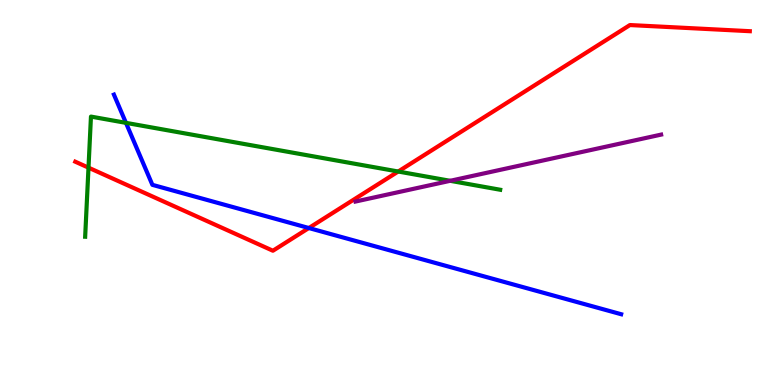[{'lines': ['blue', 'red'], 'intersections': [{'x': 3.98, 'y': 4.08}]}, {'lines': ['green', 'red'], 'intersections': [{'x': 1.14, 'y': 5.65}, {'x': 5.14, 'y': 5.54}]}, {'lines': ['purple', 'red'], 'intersections': []}, {'lines': ['blue', 'green'], 'intersections': [{'x': 1.63, 'y': 6.81}]}, {'lines': ['blue', 'purple'], 'intersections': []}, {'lines': ['green', 'purple'], 'intersections': [{'x': 5.81, 'y': 5.3}]}]